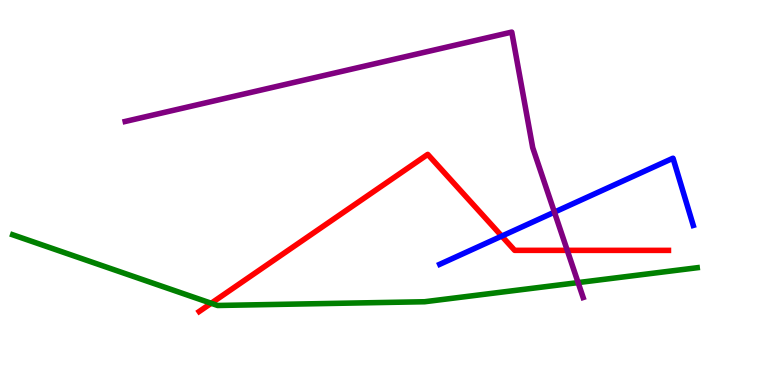[{'lines': ['blue', 'red'], 'intersections': [{'x': 6.47, 'y': 3.87}]}, {'lines': ['green', 'red'], 'intersections': [{'x': 2.73, 'y': 2.12}]}, {'lines': ['purple', 'red'], 'intersections': [{'x': 7.32, 'y': 3.5}]}, {'lines': ['blue', 'green'], 'intersections': []}, {'lines': ['blue', 'purple'], 'intersections': [{'x': 7.15, 'y': 4.49}]}, {'lines': ['green', 'purple'], 'intersections': [{'x': 7.46, 'y': 2.66}]}]